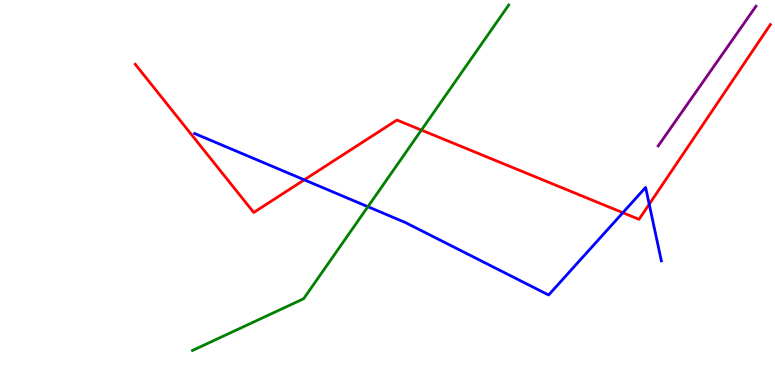[{'lines': ['blue', 'red'], 'intersections': [{'x': 3.93, 'y': 5.33}, {'x': 8.04, 'y': 4.48}, {'x': 8.38, 'y': 4.7}]}, {'lines': ['green', 'red'], 'intersections': [{'x': 5.44, 'y': 6.62}]}, {'lines': ['purple', 'red'], 'intersections': []}, {'lines': ['blue', 'green'], 'intersections': [{'x': 4.75, 'y': 4.63}]}, {'lines': ['blue', 'purple'], 'intersections': []}, {'lines': ['green', 'purple'], 'intersections': []}]